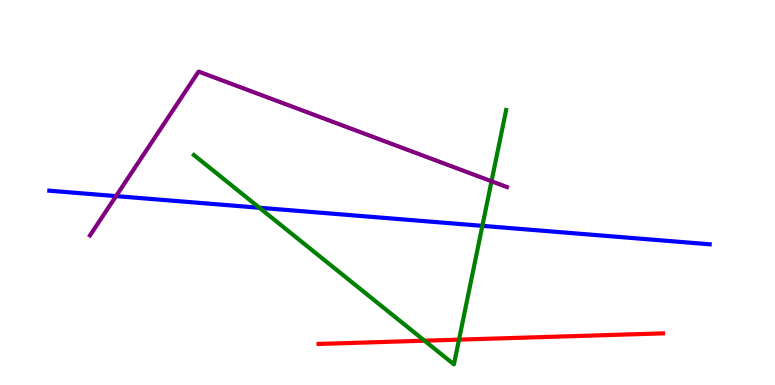[{'lines': ['blue', 'red'], 'intersections': []}, {'lines': ['green', 'red'], 'intersections': [{'x': 5.48, 'y': 1.15}, {'x': 5.92, 'y': 1.18}]}, {'lines': ['purple', 'red'], 'intersections': []}, {'lines': ['blue', 'green'], 'intersections': [{'x': 3.35, 'y': 4.6}, {'x': 6.22, 'y': 4.13}]}, {'lines': ['blue', 'purple'], 'intersections': [{'x': 1.5, 'y': 4.91}]}, {'lines': ['green', 'purple'], 'intersections': [{'x': 6.34, 'y': 5.29}]}]